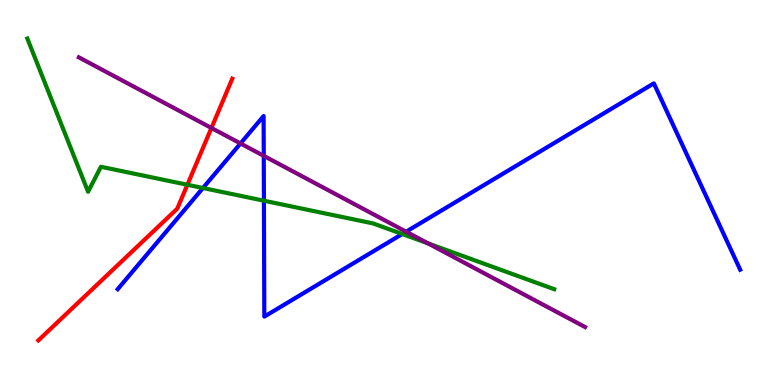[{'lines': ['blue', 'red'], 'intersections': []}, {'lines': ['green', 'red'], 'intersections': [{'x': 2.42, 'y': 5.2}]}, {'lines': ['purple', 'red'], 'intersections': [{'x': 2.73, 'y': 6.68}]}, {'lines': ['blue', 'green'], 'intersections': [{'x': 2.62, 'y': 5.12}, {'x': 3.41, 'y': 4.79}, {'x': 5.19, 'y': 3.92}]}, {'lines': ['blue', 'purple'], 'intersections': [{'x': 3.1, 'y': 6.27}, {'x': 3.4, 'y': 5.95}, {'x': 5.24, 'y': 3.98}]}, {'lines': ['green', 'purple'], 'intersections': [{'x': 5.52, 'y': 3.68}]}]